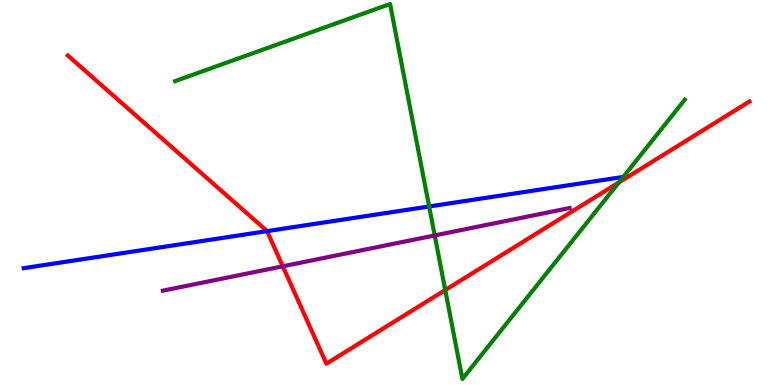[{'lines': ['blue', 'red'], 'intersections': [{'x': 3.45, 'y': 4.0}]}, {'lines': ['green', 'red'], 'intersections': [{'x': 5.75, 'y': 2.47}, {'x': 7.99, 'y': 5.26}]}, {'lines': ['purple', 'red'], 'intersections': [{'x': 3.65, 'y': 3.08}]}, {'lines': ['blue', 'green'], 'intersections': [{'x': 5.54, 'y': 4.64}]}, {'lines': ['blue', 'purple'], 'intersections': []}, {'lines': ['green', 'purple'], 'intersections': [{'x': 5.61, 'y': 3.88}]}]